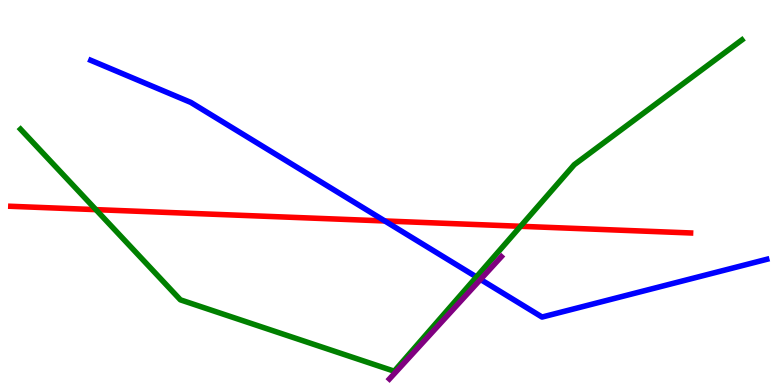[{'lines': ['blue', 'red'], 'intersections': [{'x': 4.97, 'y': 4.26}]}, {'lines': ['green', 'red'], 'intersections': [{'x': 1.24, 'y': 4.55}, {'x': 6.72, 'y': 4.12}]}, {'lines': ['purple', 'red'], 'intersections': []}, {'lines': ['blue', 'green'], 'intersections': [{'x': 6.15, 'y': 2.81}]}, {'lines': ['blue', 'purple'], 'intersections': [{'x': 6.2, 'y': 2.74}]}, {'lines': ['green', 'purple'], 'intersections': []}]